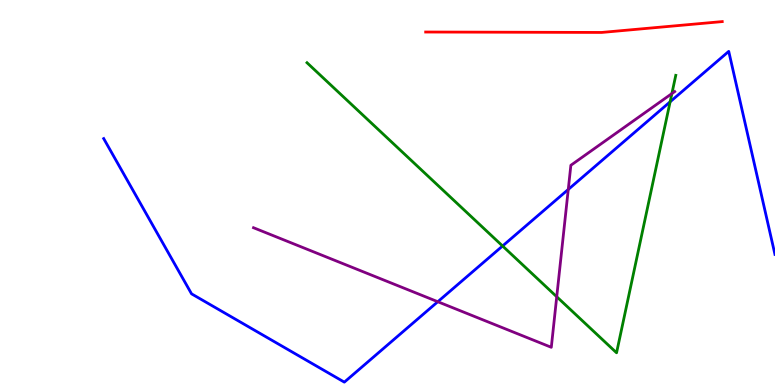[{'lines': ['blue', 'red'], 'intersections': []}, {'lines': ['green', 'red'], 'intersections': []}, {'lines': ['purple', 'red'], 'intersections': []}, {'lines': ['blue', 'green'], 'intersections': [{'x': 6.48, 'y': 3.61}, {'x': 8.65, 'y': 7.36}]}, {'lines': ['blue', 'purple'], 'intersections': [{'x': 5.65, 'y': 2.16}, {'x': 7.33, 'y': 5.08}]}, {'lines': ['green', 'purple'], 'intersections': [{'x': 7.18, 'y': 2.29}, {'x': 8.67, 'y': 7.57}]}]